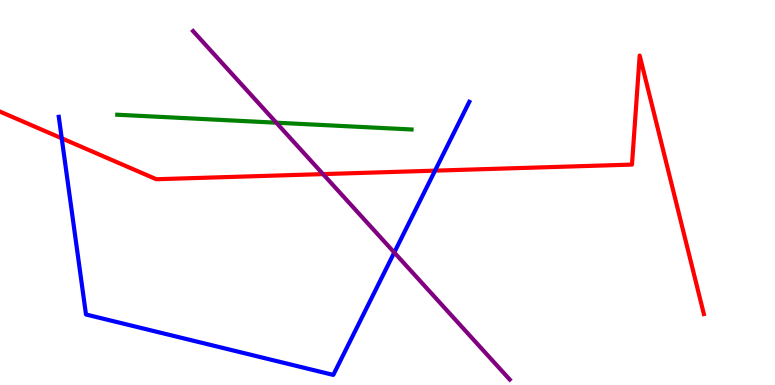[{'lines': ['blue', 'red'], 'intersections': [{'x': 0.797, 'y': 6.41}, {'x': 5.61, 'y': 5.57}]}, {'lines': ['green', 'red'], 'intersections': []}, {'lines': ['purple', 'red'], 'intersections': [{'x': 4.17, 'y': 5.48}]}, {'lines': ['blue', 'green'], 'intersections': []}, {'lines': ['blue', 'purple'], 'intersections': [{'x': 5.09, 'y': 3.44}]}, {'lines': ['green', 'purple'], 'intersections': [{'x': 3.57, 'y': 6.81}]}]